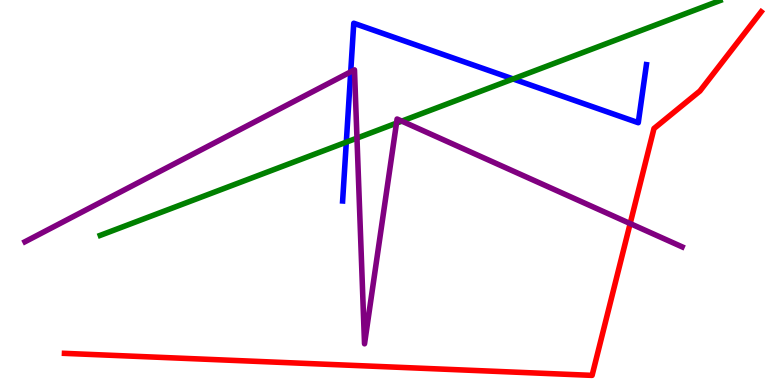[{'lines': ['blue', 'red'], 'intersections': []}, {'lines': ['green', 'red'], 'intersections': []}, {'lines': ['purple', 'red'], 'intersections': [{'x': 8.13, 'y': 4.19}]}, {'lines': ['blue', 'green'], 'intersections': [{'x': 4.47, 'y': 6.31}, {'x': 6.62, 'y': 7.95}]}, {'lines': ['blue', 'purple'], 'intersections': [{'x': 4.53, 'y': 8.13}]}, {'lines': ['green', 'purple'], 'intersections': [{'x': 4.61, 'y': 6.41}, {'x': 5.12, 'y': 6.8}, {'x': 5.18, 'y': 6.85}]}]